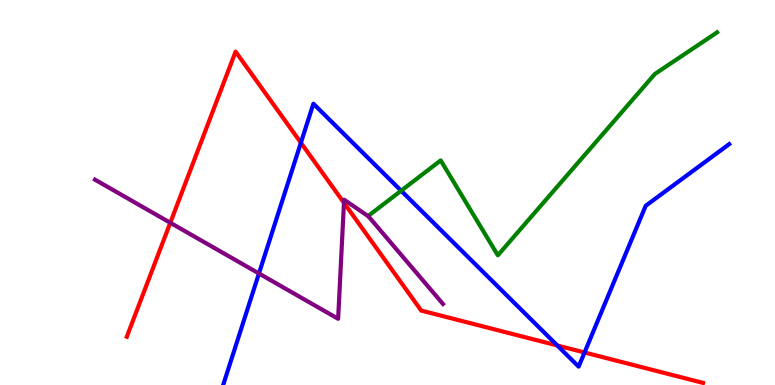[{'lines': ['blue', 'red'], 'intersections': [{'x': 3.88, 'y': 6.29}, {'x': 7.19, 'y': 1.03}, {'x': 7.54, 'y': 0.845}]}, {'lines': ['green', 'red'], 'intersections': []}, {'lines': ['purple', 'red'], 'intersections': [{'x': 2.2, 'y': 4.21}, {'x': 4.44, 'y': 4.73}]}, {'lines': ['blue', 'green'], 'intersections': [{'x': 5.18, 'y': 5.05}]}, {'lines': ['blue', 'purple'], 'intersections': [{'x': 3.34, 'y': 2.9}]}, {'lines': ['green', 'purple'], 'intersections': []}]